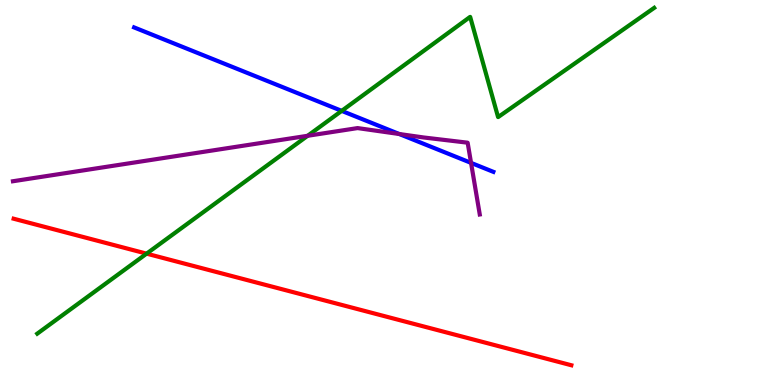[{'lines': ['blue', 'red'], 'intersections': []}, {'lines': ['green', 'red'], 'intersections': [{'x': 1.89, 'y': 3.41}]}, {'lines': ['purple', 'red'], 'intersections': []}, {'lines': ['blue', 'green'], 'intersections': [{'x': 4.41, 'y': 7.12}]}, {'lines': ['blue', 'purple'], 'intersections': [{'x': 5.15, 'y': 6.52}, {'x': 6.08, 'y': 5.77}]}, {'lines': ['green', 'purple'], 'intersections': [{'x': 3.97, 'y': 6.47}]}]